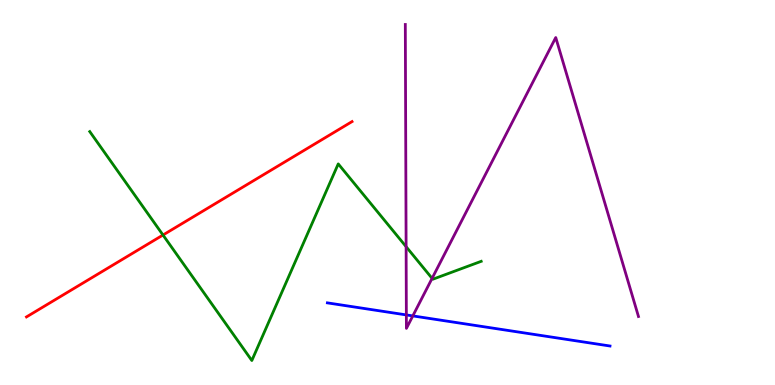[{'lines': ['blue', 'red'], 'intersections': []}, {'lines': ['green', 'red'], 'intersections': [{'x': 2.1, 'y': 3.9}]}, {'lines': ['purple', 'red'], 'intersections': []}, {'lines': ['blue', 'green'], 'intersections': []}, {'lines': ['blue', 'purple'], 'intersections': [{'x': 5.24, 'y': 1.82}, {'x': 5.33, 'y': 1.79}]}, {'lines': ['green', 'purple'], 'intersections': [{'x': 5.24, 'y': 3.59}, {'x': 5.58, 'y': 2.77}]}]